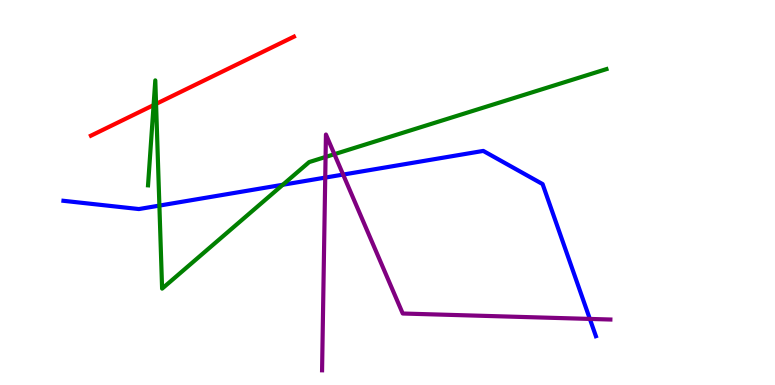[{'lines': ['blue', 'red'], 'intersections': []}, {'lines': ['green', 'red'], 'intersections': [{'x': 1.98, 'y': 7.27}, {'x': 2.01, 'y': 7.3}]}, {'lines': ['purple', 'red'], 'intersections': []}, {'lines': ['blue', 'green'], 'intersections': [{'x': 2.06, 'y': 4.66}, {'x': 3.65, 'y': 5.2}]}, {'lines': ['blue', 'purple'], 'intersections': [{'x': 4.2, 'y': 5.39}, {'x': 4.43, 'y': 5.47}, {'x': 7.61, 'y': 1.72}]}, {'lines': ['green', 'purple'], 'intersections': [{'x': 4.2, 'y': 5.92}, {'x': 4.31, 'y': 5.99}]}]